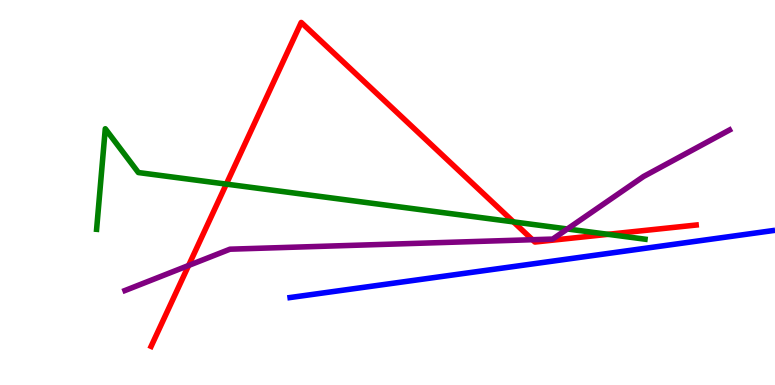[{'lines': ['blue', 'red'], 'intersections': []}, {'lines': ['green', 'red'], 'intersections': [{'x': 2.92, 'y': 5.22}, {'x': 6.63, 'y': 4.24}, {'x': 7.85, 'y': 3.91}]}, {'lines': ['purple', 'red'], 'intersections': [{'x': 2.43, 'y': 3.1}, {'x': 6.87, 'y': 3.77}]}, {'lines': ['blue', 'green'], 'intersections': []}, {'lines': ['blue', 'purple'], 'intersections': []}, {'lines': ['green', 'purple'], 'intersections': [{'x': 7.32, 'y': 4.05}]}]